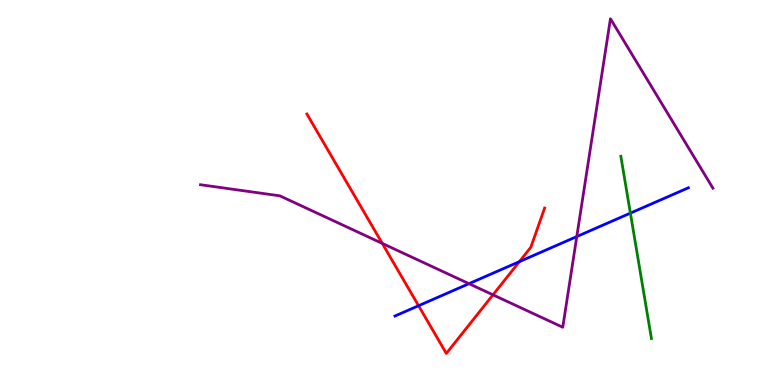[{'lines': ['blue', 'red'], 'intersections': [{'x': 5.4, 'y': 2.06}, {'x': 6.7, 'y': 3.2}]}, {'lines': ['green', 'red'], 'intersections': []}, {'lines': ['purple', 'red'], 'intersections': [{'x': 4.93, 'y': 3.68}, {'x': 6.36, 'y': 2.34}]}, {'lines': ['blue', 'green'], 'intersections': [{'x': 8.13, 'y': 4.46}]}, {'lines': ['blue', 'purple'], 'intersections': [{'x': 6.05, 'y': 2.63}, {'x': 7.44, 'y': 3.86}]}, {'lines': ['green', 'purple'], 'intersections': []}]